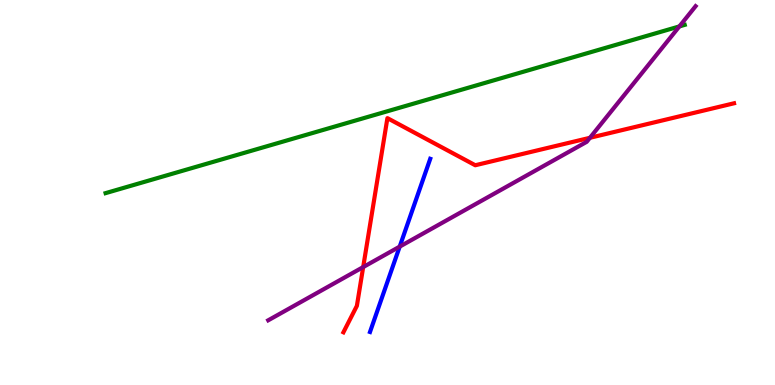[{'lines': ['blue', 'red'], 'intersections': []}, {'lines': ['green', 'red'], 'intersections': []}, {'lines': ['purple', 'red'], 'intersections': [{'x': 4.69, 'y': 3.06}, {'x': 7.61, 'y': 6.42}]}, {'lines': ['blue', 'green'], 'intersections': []}, {'lines': ['blue', 'purple'], 'intersections': [{'x': 5.16, 'y': 3.59}]}, {'lines': ['green', 'purple'], 'intersections': [{'x': 8.77, 'y': 9.31}]}]